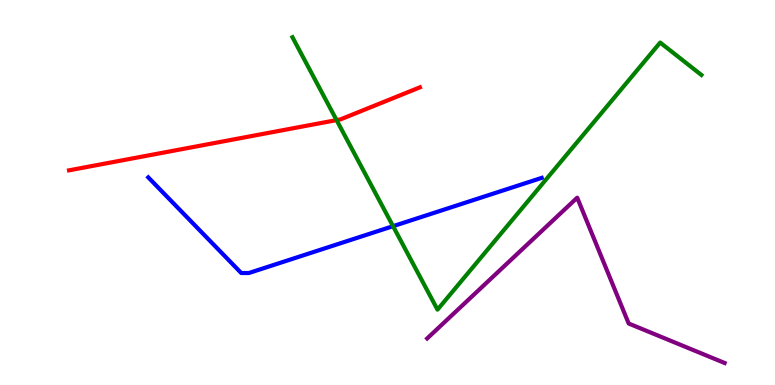[{'lines': ['blue', 'red'], 'intersections': []}, {'lines': ['green', 'red'], 'intersections': [{'x': 4.34, 'y': 6.88}]}, {'lines': ['purple', 'red'], 'intersections': []}, {'lines': ['blue', 'green'], 'intersections': [{'x': 5.07, 'y': 4.13}]}, {'lines': ['blue', 'purple'], 'intersections': []}, {'lines': ['green', 'purple'], 'intersections': []}]